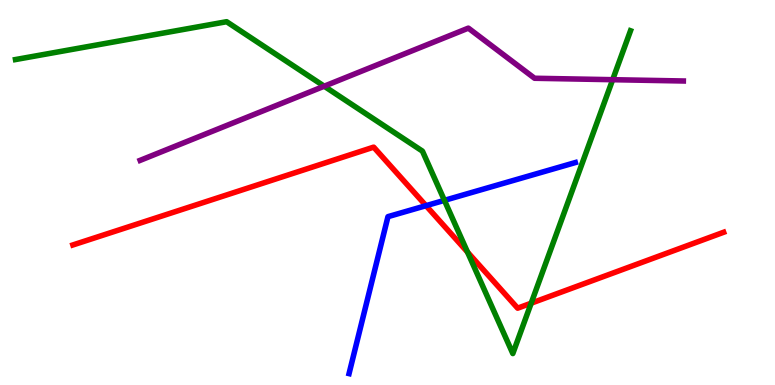[{'lines': ['blue', 'red'], 'intersections': [{'x': 5.5, 'y': 4.66}]}, {'lines': ['green', 'red'], 'intersections': [{'x': 6.03, 'y': 3.45}, {'x': 6.85, 'y': 2.12}]}, {'lines': ['purple', 'red'], 'intersections': []}, {'lines': ['blue', 'green'], 'intersections': [{'x': 5.73, 'y': 4.8}]}, {'lines': ['blue', 'purple'], 'intersections': []}, {'lines': ['green', 'purple'], 'intersections': [{'x': 4.18, 'y': 7.76}, {'x': 7.91, 'y': 7.93}]}]